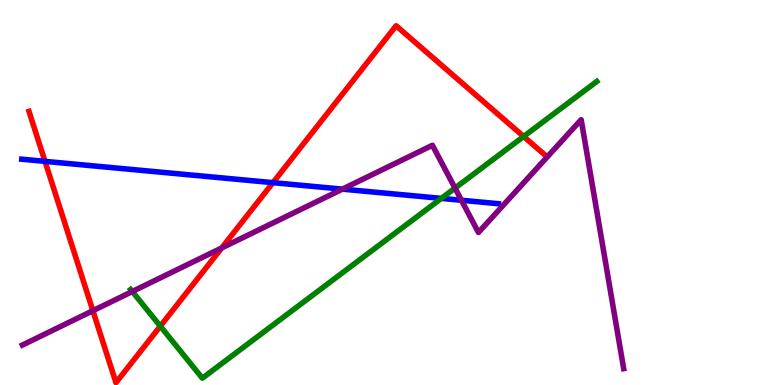[{'lines': ['blue', 'red'], 'intersections': [{'x': 0.581, 'y': 5.81}, {'x': 3.52, 'y': 5.26}]}, {'lines': ['green', 'red'], 'intersections': [{'x': 2.07, 'y': 1.53}, {'x': 6.76, 'y': 6.46}]}, {'lines': ['purple', 'red'], 'intersections': [{'x': 1.2, 'y': 1.93}, {'x': 2.86, 'y': 3.56}]}, {'lines': ['blue', 'green'], 'intersections': [{'x': 5.69, 'y': 4.85}]}, {'lines': ['blue', 'purple'], 'intersections': [{'x': 4.42, 'y': 5.09}, {'x': 5.95, 'y': 4.8}]}, {'lines': ['green', 'purple'], 'intersections': [{'x': 1.71, 'y': 2.43}, {'x': 5.87, 'y': 5.11}]}]